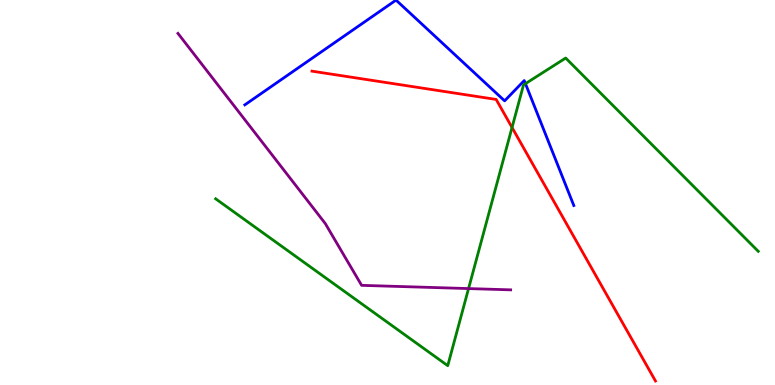[{'lines': ['blue', 'red'], 'intersections': []}, {'lines': ['green', 'red'], 'intersections': [{'x': 6.61, 'y': 6.69}]}, {'lines': ['purple', 'red'], 'intersections': []}, {'lines': ['blue', 'green'], 'intersections': [{'x': 6.78, 'y': 7.83}]}, {'lines': ['blue', 'purple'], 'intersections': []}, {'lines': ['green', 'purple'], 'intersections': [{'x': 6.05, 'y': 2.5}]}]